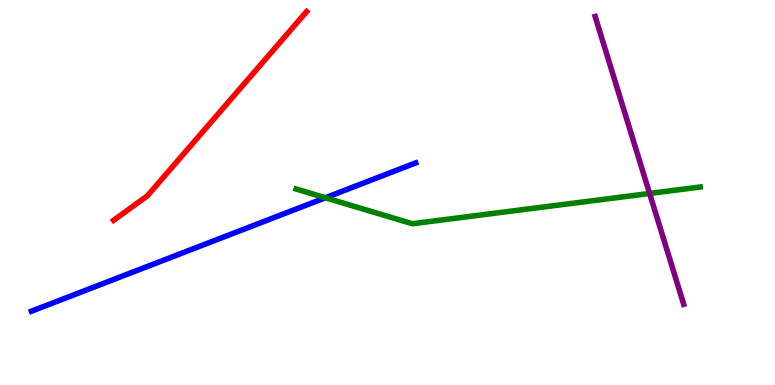[{'lines': ['blue', 'red'], 'intersections': []}, {'lines': ['green', 'red'], 'intersections': []}, {'lines': ['purple', 'red'], 'intersections': []}, {'lines': ['blue', 'green'], 'intersections': [{'x': 4.2, 'y': 4.86}]}, {'lines': ['blue', 'purple'], 'intersections': []}, {'lines': ['green', 'purple'], 'intersections': [{'x': 8.38, 'y': 4.97}]}]